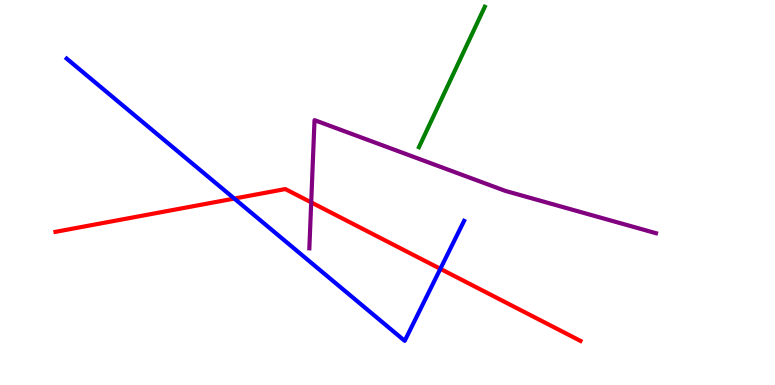[{'lines': ['blue', 'red'], 'intersections': [{'x': 3.02, 'y': 4.84}, {'x': 5.68, 'y': 3.02}]}, {'lines': ['green', 'red'], 'intersections': []}, {'lines': ['purple', 'red'], 'intersections': [{'x': 4.02, 'y': 4.74}]}, {'lines': ['blue', 'green'], 'intersections': []}, {'lines': ['blue', 'purple'], 'intersections': []}, {'lines': ['green', 'purple'], 'intersections': []}]